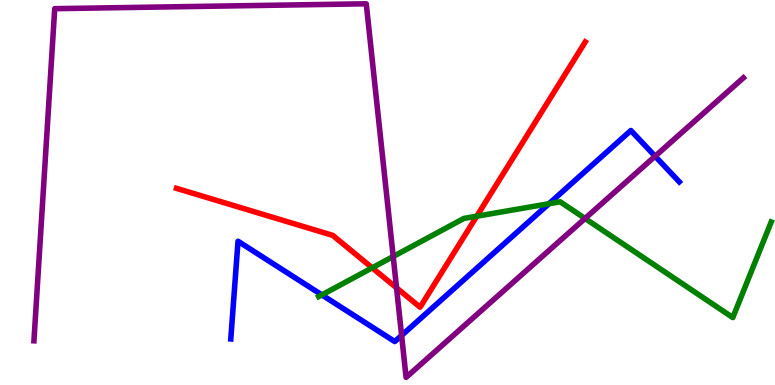[{'lines': ['blue', 'red'], 'intersections': []}, {'lines': ['green', 'red'], 'intersections': [{'x': 4.8, 'y': 3.04}, {'x': 6.15, 'y': 4.38}]}, {'lines': ['purple', 'red'], 'intersections': [{'x': 5.12, 'y': 2.52}]}, {'lines': ['blue', 'green'], 'intersections': [{'x': 4.15, 'y': 2.34}, {'x': 7.08, 'y': 4.71}]}, {'lines': ['blue', 'purple'], 'intersections': [{'x': 5.18, 'y': 1.29}, {'x': 8.45, 'y': 5.94}]}, {'lines': ['green', 'purple'], 'intersections': [{'x': 5.07, 'y': 3.34}, {'x': 7.55, 'y': 4.33}]}]